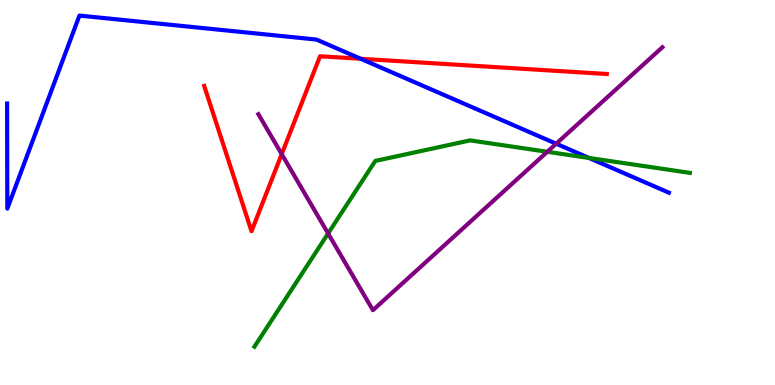[{'lines': ['blue', 'red'], 'intersections': [{'x': 4.65, 'y': 8.47}]}, {'lines': ['green', 'red'], 'intersections': []}, {'lines': ['purple', 'red'], 'intersections': [{'x': 3.64, 'y': 6.0}]}, {'lines': ['blue', 'green'], 'intersections': [{'x': 7.6, 'y': 5.9}]}, {'lines': ['blue', 'purple'], 'intersections': [{'x': 7.18, 'y': 6.27}]}, {'lines': ['green', 'purple'], 'intersections': [{'x': 4.23, 'y': 3.94}, {'x': 7.06, 'y': 6.06}]}]